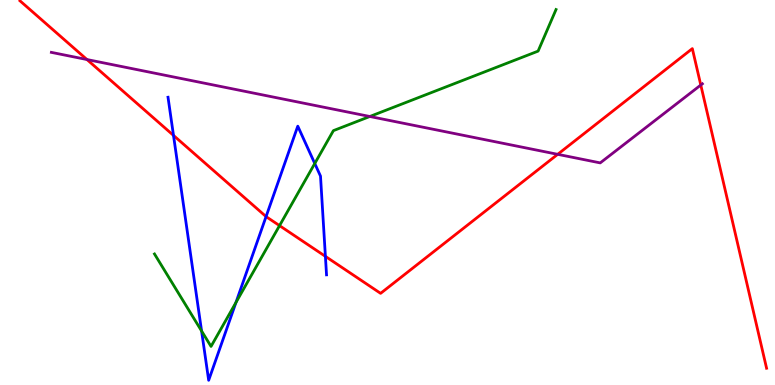[{'lines': ['blue', 'red'], 'intersections': [{'x': 2.24, 'y': 6.48}, {'x': 3.43, 'y': 4.37}, {'x': 4.2, 'y': 3.34}]}, {'lines': ['green', 'red'], 'intersections': [{'x': 3.61, 'y': 4.14}]}, {'lines': ['purple', 'red'], 'intersections': [{'x': 1.12, 'y': 8.45}, {'x': 7.2, 'y': 5.99}, {'x': 9.04, 'y': 7.79}]}, {'lines': ['blue', 'green'], 'intersections': [{'x': 2.6, 'y': 1.4}, {'x': 3.04, 'y': 2.14}, {'x': 4.06, 'y': 5.75}]}, {'lines': ['blue', 'purple'], 'intersections': []}, {'lines': ['green', 'purple'], 'intersections': [{'x': 4.77, 'y': 6.97}]}]